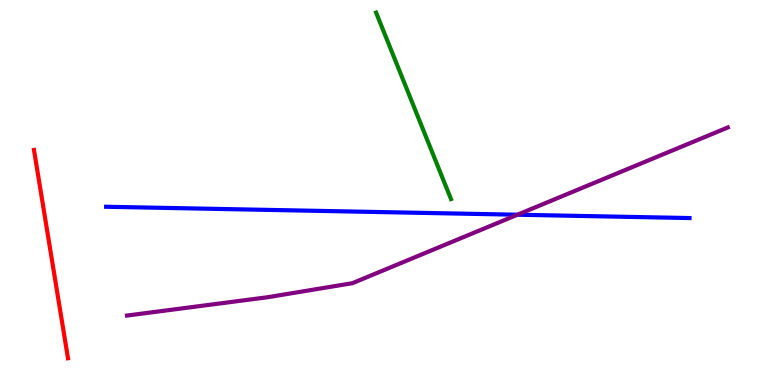[{'lines': ['blue', 'red'], 'intersections': []}, {'lines': ['green', 'red'], 'intersections': []}, {'lines': ['purple', 'red'], 'intersections': []}, {'lines': ['blue', 'green'], 'intersections': []}, {'lines': ['blue', 'purple'], 'intersections': [{'x': 6.68, 'y': 4.42}]}, {'lines': ['green', 'purple'], 'intersections': []}]